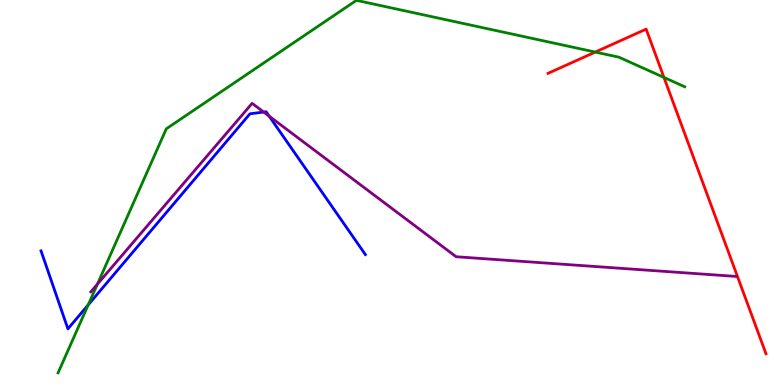[{'lines': ['blue', 'red'], 'intersections': []}, {'lines': ['green', 'red'], 'intersections': [{'x': 7.68, 'y': 8.65}, {'x': 8.57, 'y': 7.99}]}, {'lines': ['purple', 'red'], 'intersections': []}, {'lines': ['blue', 'green'], 'intersections': [{'x': 1.14, 'y': 2.08}]}, {'lines': ['blue', 'purple'], 'intersections': [{'x': 3.4, 'y': 7.09}, {'x': 3.47, 'y': 6.98}]}, {'lines': ['green', 'purple'], 'intersections': [{'x': 1.26, 'y': 2.62}]}]